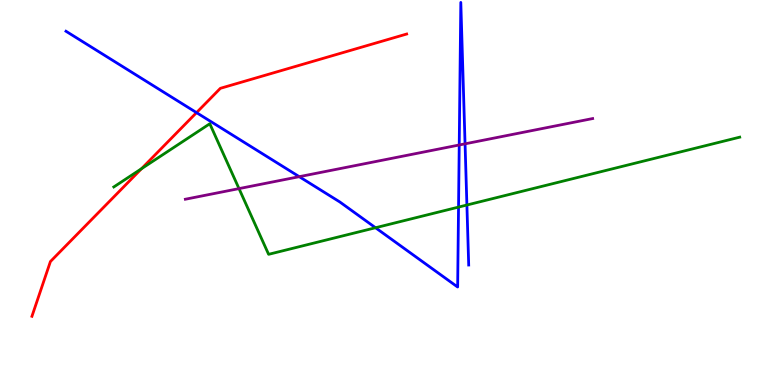[{'lines': ['blue', 'red'], 'intersections': [{'x': 2.54, 'y': 7.07}]}, {'lines': ['green', 'red'], 'intersections': [{'x': 1.83, 'y': 5.62}]}, {'lines': ['purple', 'red'], 'intersections': []}, {'lines': ['blue', 'green'], 'intersections': [{'x': 4.85, 'y': 4.08}, {'x': 5.92, 'y': 4.62}, {'x': 6.02, 'y': 4.67}]}, {'lines': ['blue', 'purple'], 'intersections': [{'x': 3.86, 'y': 5.41}, {'x': 5.93, 'y': 6.23}, {'x': 6.0, 'y': 6.26}]}, {'lines': ['green', 'purple'], 'intersections': [{'x': 3.08, 'y': 5.1}]}]